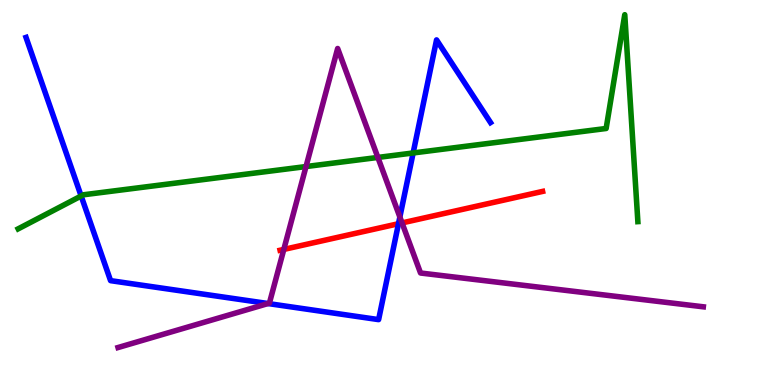[{'lines': ['blue', 'red'], 'intersections': [{'x': 5.14, 'y': 4.19}]}, {'lines': ['green', 'red'], 'intersections': []}, {'lines': ['purple', 'red'], 'intersections': [{'x': 3.66, 'y': 3.52}, {'x': 5.19, 'y': 4.21}]}, {'lines': ['blue', 'green'], 'intersections': [{'x': 1.05, 'y': 4.91}, {'x': 5.33, 'y': 6.03}]}, {'lines': ['blue', 'purple'], 'intersections': [{'x': 3.46, 'y': 2.12}, {'x': 5.16, 'y': 4.36}]}, {'lines': ['green', 'purple'], 'intersections': [{'x': 3.95, 'y': 5.67}, {'x': 4.88, 'y': 5.91}]}]